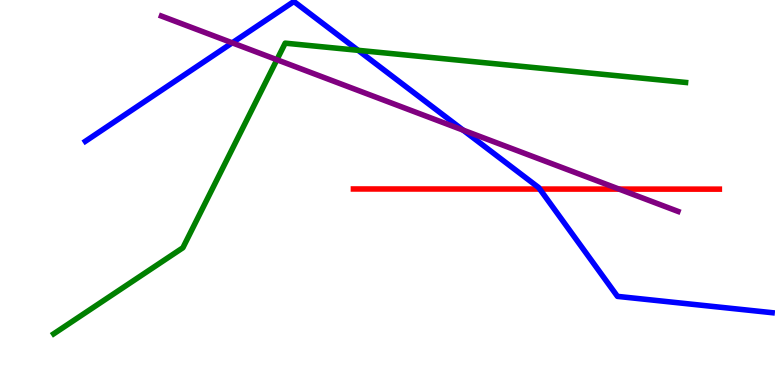[{'lines': ['blue', 'red'], 'intersections': [{'x': 6.96, 'y': 5.09}]}, {'lines': ['green', 'red'], 'intersections': []}, {'lines': ['purple', 'red'], 'intersections': [{'x': 7.99, 'y': 5.09}]}, {'lines': ['blue', 'green'], 'intersections': [{'x': 4.62, 'y': 8.69}]}, {'lines': ['blue', 'purple'], 'intersections': [{'x': 3.0, 'y': 8.89}, {'x': 5.98, 'y': 6.62}]}, {'lines': ['green', 'purple'], 'intersections': [{'x': 3.57, 'y': 8.45}]}]